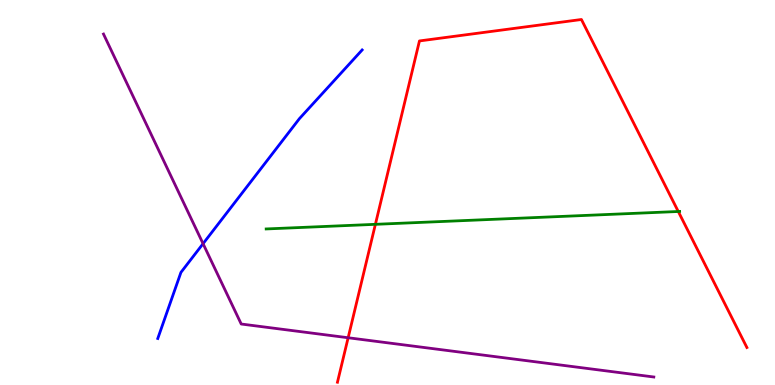[{'lines': ['blue', 'red'], 'intersections': []}, {'lines': ['green', 'red'], 'intersections': [{'x': 4.84, 'y': 4.17}, {'x': 8.75, 'y': 4.51}]}, {'lines': ['purple', 'red'], 'intersections': [{'x': 4.49, 'y': 1.23}]}, {'lines': ['blue', 'green'], 'intersections': []}, {'lines': ['blue', 'purple'], 'intersections': [{'x': 2.62, 'y': 3.67}]}, {'lines': ['green', 'purple'], 'intersections': []}]